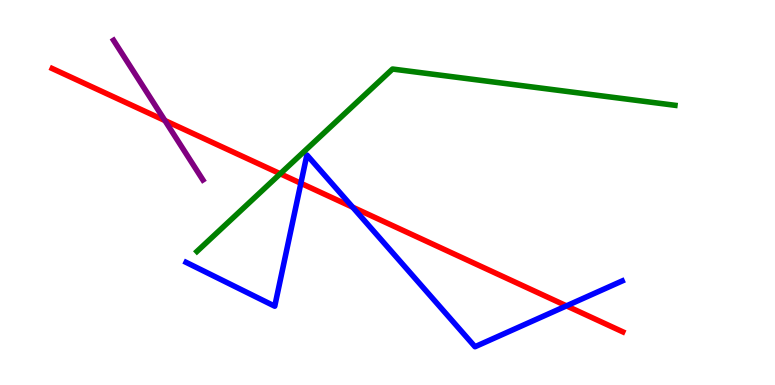[{'lines': ['blue', 'red'], 'intersections': [{'x': 3.88, 'y': 5.24}, {'x': 4.55, 'y': 4.62}, {'x': 7.31, 'y': 2.06}]}, {'lines': ['green', 'red'], 'intersections': [{'x': 3.62, 'y': 5.49}]}, {'lines': ['purple', 'red'], 'intersections': [{'x': 2.13, 'y': 6.87}]}, {'lines': ['blue', 'green'], 'intersections': []}, {'lines': ['blue', 'purple'], 'intersections': []}, {'lines': ['green', 'purple'], 'intersections': []}]